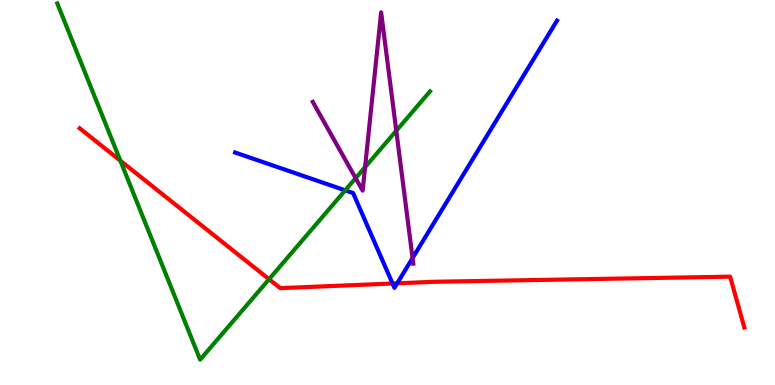[{'lines': ['blue', 'red'], 'intersections': [{'x': 5.07, 'y': 2.64}, {'x': 5.13, 'y': 2.64}]}, {'lines': ['green', 'red'], 'intersections': [{'x': 1.55, 'y': 5.83}, {'x': 3.47, 'y': 2.75}]}, {'lines': ['purple', 'red'], 'intersections': []}, {'lines': ['blue', 'green'], 'intersections': [{'x': 4.45, 'y': 5.06}]}, {'lines': ['blue', 'purple'], 'intersections': [{'x': 5.32, 'y': 3.3}]}, {'lines': ['green', 'purple'], 'intersections': [{'x': 4.59, 'y': 5.37}, {'x': 4.71, 'y': 5.66}, {'x': 5.11, 'y': 6.6}]}]